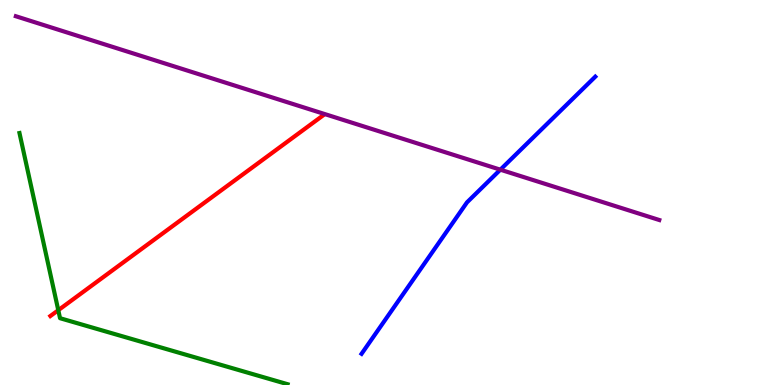[{'lines': ['blue', 'red'], 'intersections': []}, {'lines': ['green', 'red'], 'intersections': [{'x': 0.752, 'y': 1.94}]}, {'lines': ['purple', 'red'], 'intersections': []}, {'lines': ['blue', 'green'], 'intersections': []}, {'lines': ['blue', 'purple'], 'intersections': [{'x': 6.46, 'y': 5.59}]}, {'lines': ['green', 'purple'], 'intersections': []}]